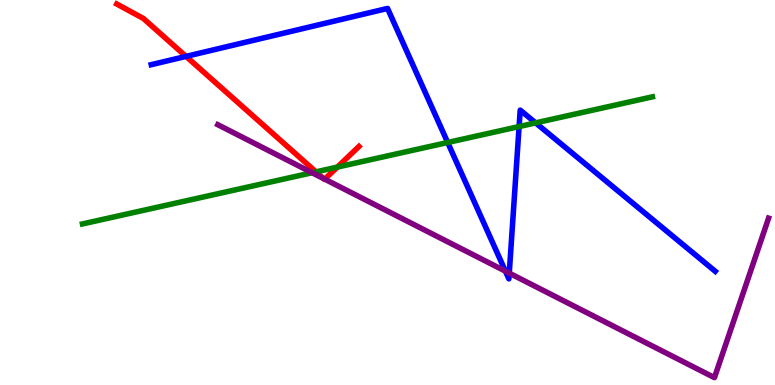[{'lines': ['blue', 'red'], 'intersections': [{'x': 2.4, 'y': 8.54}]}, {'lines': ['green', 'red'], 'intersections': [{'x': 4.08, 'y': 5.54}, {'x': 4.35, 'y': 5.66}]}, {'lines': ['purple', 'red'], 'intersections': [{'x': 4.17, 'y': 5.36}, {'x': 4.19, 'y': 5.35}]}, {'lines': ['blue', 'green'], 'intersections': [{'x': 5.78, 'y': 6.3}, {'x': 6.7, 'y': 6.71}, {'x': 6.91, 'y': 6.81}]}, {'lines': ['blue', 'purple'], 'intersections': [{'x': 6.52, 'y': 2.96}, {'x': 6.57, 'y': 2.91}]}, {'lines': ['green', 'purple'], 'intersections': [{'x': 4.03, 'y': 5.51}]}]